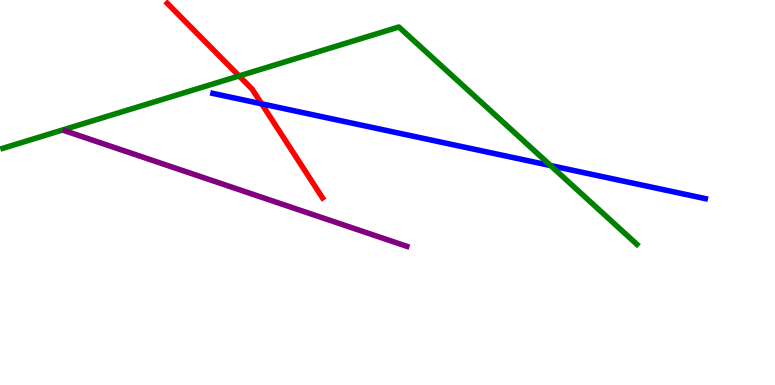[{'lines': ['blue', 'red'], 'intersections': [{'x': 3.38, 'y': 7.3}]}, {'lines': ['green', 'red'], 'intersections': [{'x': 3.09, 'y': 8.03}]}, {'lines': ['purple', 'red'], 'intersections': []}, {'lines': ['blue', 'green'], 'intersections': [{'x': 7.1, 'y': 5.7}]}, {'lines': ['blue', 'purple'], 'intersections': []}, {'lines': ['green', 'purple'], 'intersections': []}]